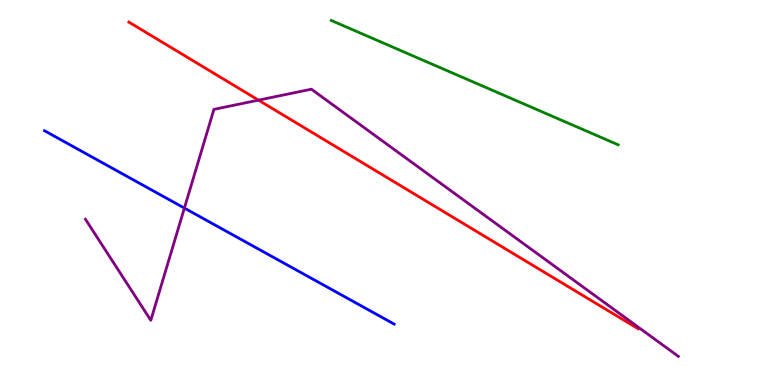[{'lines': ['blue', 'red'], 'intersections': []}, {'lines': ['green', 'red'], 'intersections': []}, {'lines': ['purple', 'red'], 'intersections': [{'x': 3.34, 'y': 7.4}]}, {'lines': ['blue', 'green'], 'intersections': []}, {'lines': ['blue', 'purple'], 'intersections': [{'x': 2.38, 'y': 4.6}]}, {'lines': ['green', 'purple'], 'intersections': []}]